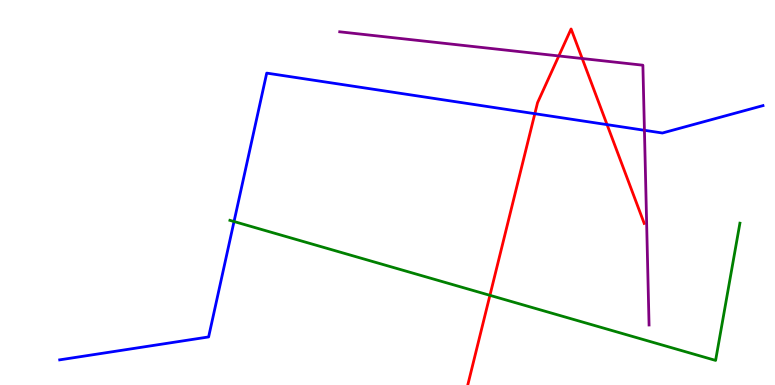[{'lines': ['blue', 'red'], 'intersections': [{'x': 6.9, 'y': 7.05}, {'x': 7.83, 'y': 6.76}]}, {'lines': ['green', 'red'], 'intersections': [{'x': 6.32, 'y': 2.33}]}, {'lines': ['purple', 'red'], 'intersections': [{'x': 7.21, 'y': 8.55}, {'x': 7.51, 'y': 8.48}]}, {'lines': ['blue', 'green'], 'intersections': [{'x': 3.02, 'y': 4.25}]}, {'lines': ['blue', 'purple'], 'intersections': [{'x': 8.32, 'y': 6.62}]}, {'lines': ['green', 'purple'], 'intersections': []}]